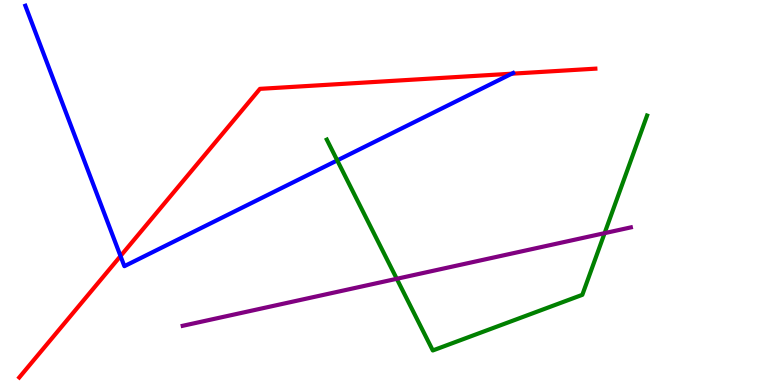[{'lines': ['blue', 'red'], 'intersections': [{'x': 1.56, 'y': 3.35}, {'x': 6.6, 'y': 8.09}]}, {'lines': ['green', 'red'], 'intersections': []}, {'lines': ['purple', 'red'], 'intersections': []}, {'lines': ['blue', 'green'], 'intersections': [{'x': 4.35, 'y': 5.83}]}, {'lines': ['blue', 'purple'], 'intersections': []}, {'lines': ['green', 'purple'], 'intersections': [{'x': 5.12, 'y': 2.76}, {'x': 7.8, 'y': 3.94}]}]